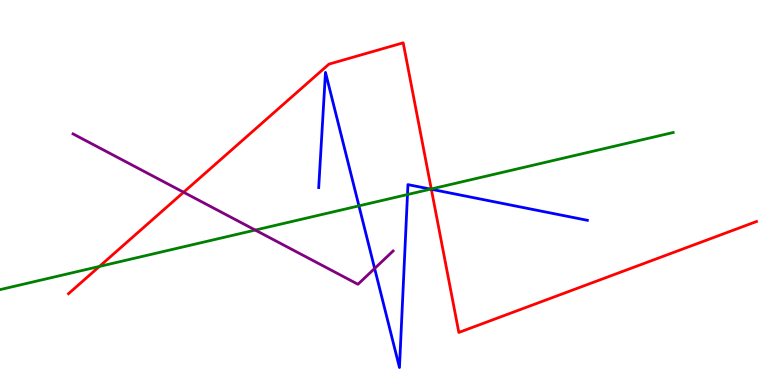[{'lines': ['blue', 'red'], 'intersections': [{'x': 5.57, 'y': 5.08}]}, {'lines': ['green', 'red'], 'intersections': [{'x': 1.28, 'y': 3.08}, {'x': 5.56, 'y': 5.09}]}, {'lines': ['purple', 'red'], 'intersections': [{'x': 2.37, 'y': 5.01}]}, {'lines': ['blue', 'green'], 'intersections': [{'x': 4.63, 'y': 4.65}, {'x': 5.26, 'y': 4.95}, {'x': 5.56, 'y': 5.09}]}, {'lines': ['blue', 'purple'], 'intersections': [{'x': 4.83, 'y': 3.03}]}, {'lines': ['green', 'purple'], 'intersections': [{'x': 3.29, 'y': 4.02}]}]